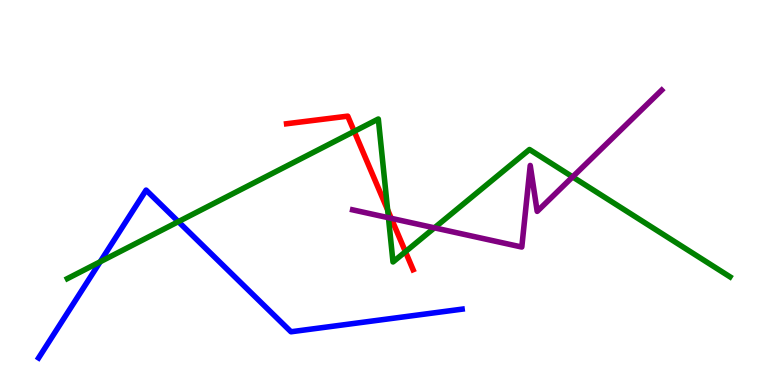[{'lines': ['blue', 'red'], 'intersections': []}, {'lines': ['green', 'red'], 'intersections': [{'x': 4.57, 'y': 6.59}, {'x': 5.0, 'y': 4.55}, {'x': 5.23, 'y': 3.46}]}, {'lines': ['purple', 'red'], 'intersections': [{'x': 5.05, 'y': 4.33}]}, {'lines': ['blue', 'green'], 'intersections': [{'x': 1.29, 'y': 3.2}, {'x': 2.3, 'y': 4.24}]}, {'lines': ['blue', 'purple'], 'intersections': []}, {'lines': ['green', 'purple'], 'intersections': [{'x': 5.01, 'y': 4.34}, {'x': 5.61, 'y': 4.08}, {'x': 7.39, 'y': 5.41}]}]